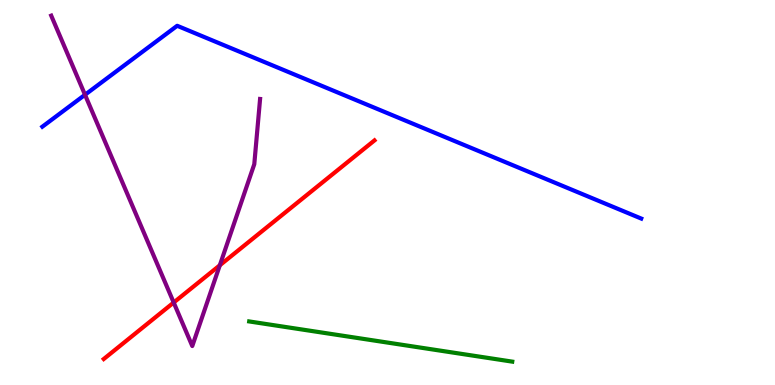[{'lines': ['blue', 'red'], 'intersections': []}, {'lines': ['green', 'red'], 'intersections': []}, {'lines': ['purple', 'red'], 'intersections': [{'x': 2.24, 'y': 2.14}, {'x': 2.84, 'y': 3.11}]}, {'lines': ['blue', 'green'], 'intersections': []}, {'lines': ['blue', 'purple'], 'intersections': [{'x': 1.1, 'y': 7.54}]}, {'lines': ['green', 'purple'], 'intersections': []}]